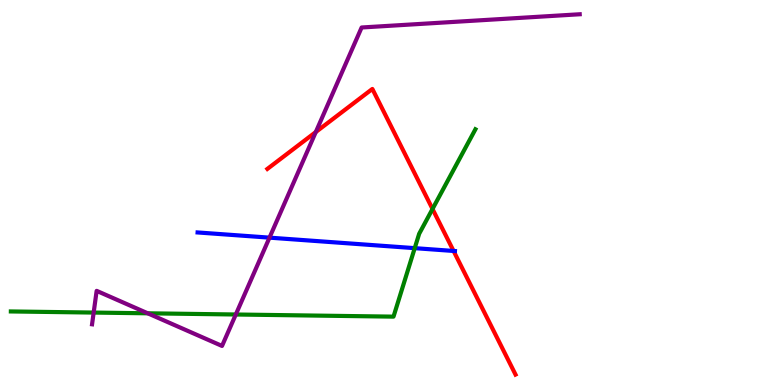[{'lines': ['blue', 'red'], 'intersections': [{'x': 5.85, 'y': 3.48}]}, {'lines': ['green', 'red'], 'intersections': [{'x': 5.58, 'y': 4.57}]}, {'lines': ['purple', 'red'], 'intersections': [{'x': 4.07, 'y': 6.57}]}, {'lines': ['blue', 'green'], 'intersections': [{'x': 5.35, 'y': 3.55}]}, {'lines': ['blue', 'purple'], 'intersections': [{'x': 3.48, 'y': 3.83}]}, {'lines': ['green', 'purple'], 'intersections': [{'x': 1.21, 'y': 1.88}, {'x': 1.91, 'y': 1.86}, {'x': 3.04, 'y': 1.83}]}]